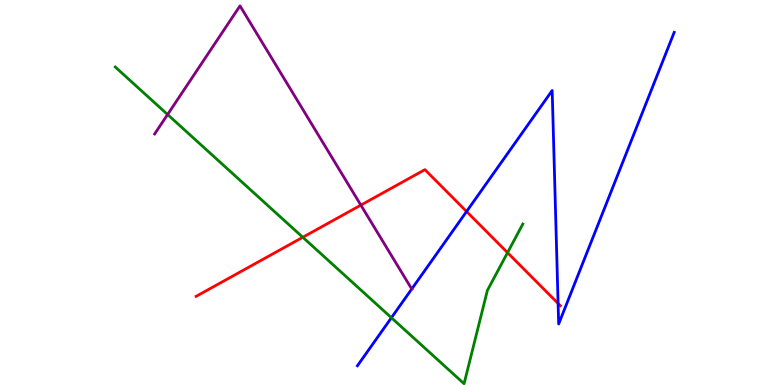[{'lines': ['blue', 'red'], 'intersections': [{'x': 6.02, 'y': 4.51}, {'x': 7.2, 'y': 2.12}]}, {'lines': ['green', 'red'], 'intersections': [{'x': 3.91, 'y': 3.84}, {'x': 6.55, 'y': 3.44}]}, {'lines': ['purple', 'red'], 'intersections': [{'x': 4.66, 'y': 4.67}]}, {'lines': ['blue', 'green'], 'intersections': [{'x': 5.05, 'y': 1.75}]}, {'lines': ['blue', 'purple'], 'intersections': [{'x': 5.31, 'y': 2.49}]}, {'lines': ['green', 'purple'], 'intersections': [{'x': 2.16, 'y': 7.03}]}]